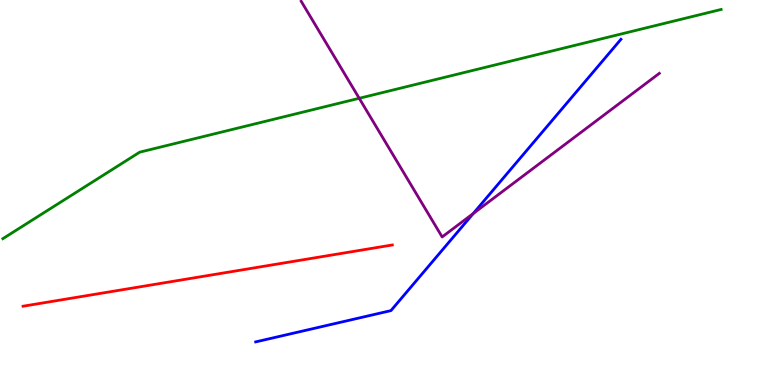[{'lines': ['blue', 'red'], 'intersections': []}, {'lines': ['green', 'red'], 'intersections': []}, {'lines': ['purple', 'red'], 'intersections': []}, {'lines': ['blue', 'green'], 'intersections': []}, {'lines': ['blue', 'purple'], 'intersections': [{'x': 6.11, 'y': 4.45}]}, {'lines': ['green', 'purple'], 'intersections': [{'x': 4.64, 'y': 7.45}]}]